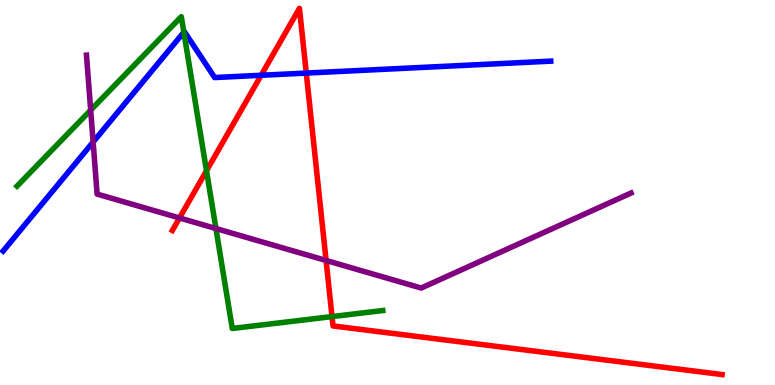[{'lines': ['blue', 'red'], 'intersections': [{'x': 3.37, 'y': 8.04}, {'x': 3.95, 'y': 8.1}]}, {'lines': ['green', 'red'], 'intersections': [{'x': 2.66, 'y': 5.56}, {'x': 4.28, 'y': 1.78}]}, {'lines': ['purple', 'red'], 'intersections': [{'x': 2.32, 'y': 4.34}, {'x': 4.21, 'y': 3.23}]}, {'lines': ['blue', 'green'], 'intersections': [{'x': 2.37, 'y': 9.16}]}, {'lines': ['blue', 'purple'], 'intersections': [{'x': 1.2, 'y': 6.31}]}, {'lines': ['green', 'purple'], 'intersections': [{'x': 1.17, 'y': 7.14}, {'x': 2.79, 'y': 4.06}]}]